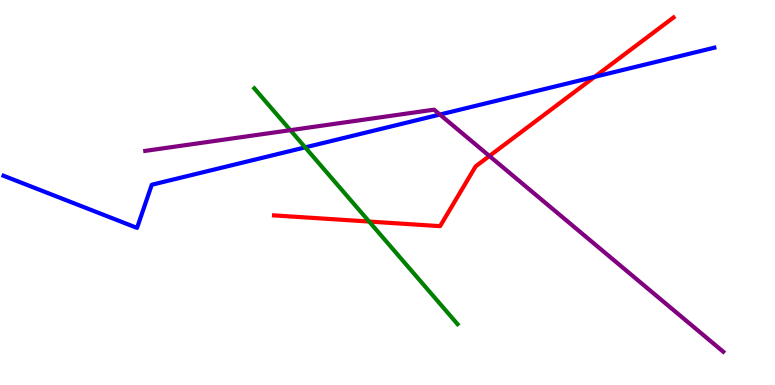[{'lines': ['blue', 'red'], 'intersections': [{'x': 7.67, 'y': 8.0}]}, {'lines': ['green', 'red'], 'intersections': [{'x': 4.76, 'y': 4.25}]}, {'lines': ['purple', 'red'], 'intersections': [{'x': 6.31, 'y': 5.95}]}, {'lines': ['blue', 'green'], 'intersections': [{'x': 3.94, 'y': 6.17}]}, {'lines': ['blue', 'purple'], 'intersections': [{'x': 5.68, 'y': 7.02}]}, {'lines': ['green', 'purple'], 'intersections': [{'x': 3.75, 'y': 6.62}]}]